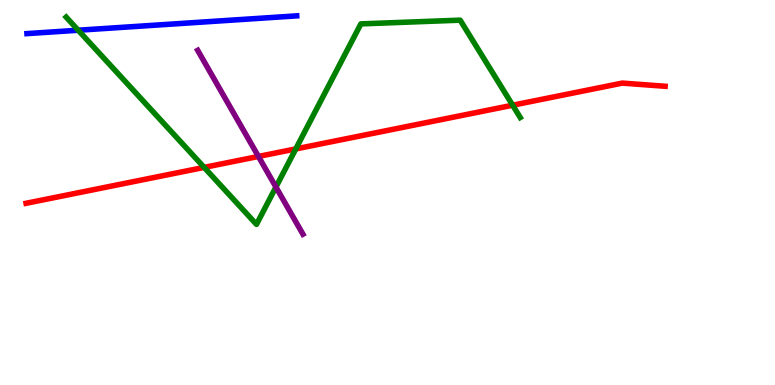[{'lines': ['blue', 'red'], 'intersections': []}, {'lines': ['green', 'red'], 'intersections': [{'x': 2.63, 'y': 5.65}, {'x': 3.82, 'y': 6.13}, {'x': 6.61, 'y': 7.27}]}, {'lines': ['purple', 'red'], 'intersections': [{'x': 3.33, 'y': 5.94}]}, {'lines': ['blue', 'green'], 'intersections': [{'x': 1.01, 'y': 9.21}]}, {'lines': ['blue', 'purple'], 'intersections': []}, {'lines': ['green', 'purple'], 'intersections': [{'x': 3.56, 'y': 5.14}]}]